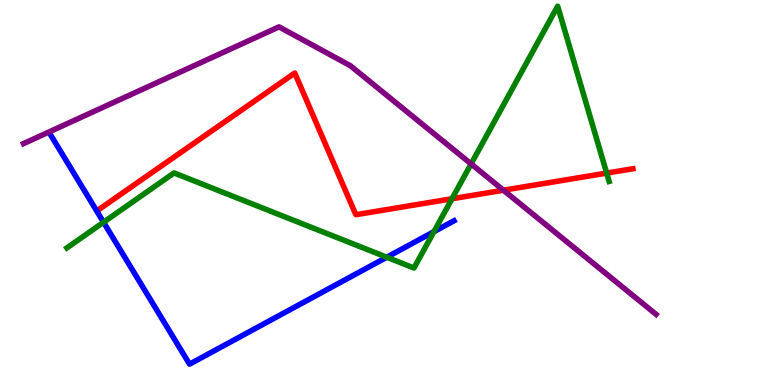[{'lines': ['blue', 'red'], 'intersections': []}, {'lines': ['green', 'red'], 'intersections': [{'x': 5.83, 'y': 4.84}, {'x': 7.83, 'y': 5.5}]}, {'lines': ['purple', 'red'], 'intersections': [{'x': 6.5, 'y': 5.06}]}, {'lines': ['blue', 'green'], 'intersections': [{'x': 1.34, 'y': 4.23}, {'x': 4.99, 'y': 3.32}, {'x': 5.6, 'y': 3.98}]}, {'lines': ['blue', 'purple'], 'intersections': []}, {'lines': ['green', 'purple'], 'intersections': [{'x': 6.08, 'y': 5.74}]}]